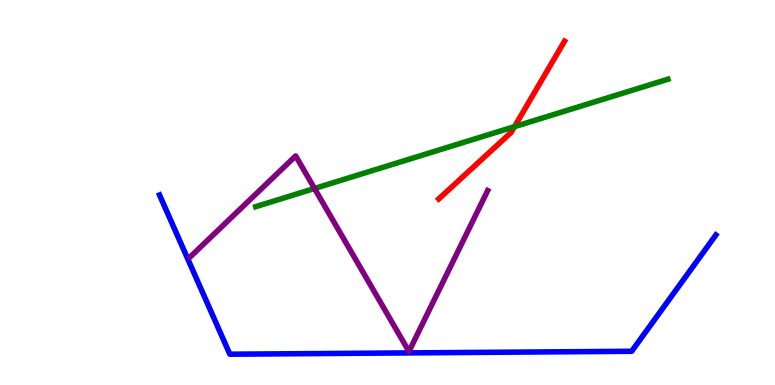[{'lines': ['blue', 'red'], 'intersections': []}, {'lines': ['green', 'red'], 'intersections': [{'x': 6.64, 'y': 6.71}]}, {'lines': ['purple', 'red'], 'intersections': []}, {'lines': ['blue', 'green'], 'intersections': []}, {'lines': ['blue', 'purple'], 'intersections': []}, {'lines': ['green', 'purple'], 'intersections': [{'x': 4.06, 'y': 5.1}]}]